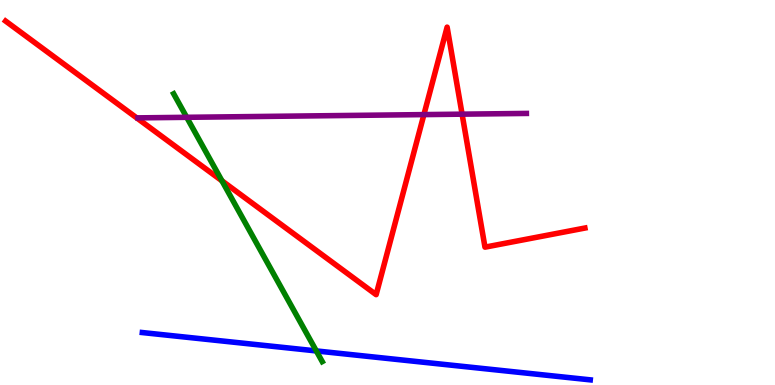[{'lines': ['blue', 'red'], 'intersections': []}, {'lines': ['green', 'red'], 'intersections': [{'x': 2.86, 'y': 5.3}]}, {'lines': ['purple', 'red'], 'intersections': [{'x': 5.47, 'y': 7.02}, {'x': 5.96, 'y': 7.03}]}, {'lines': ['blue', 'green'], 'intersections': [{'x': 4.08, 'y': 0.885}]}, {'lines': ['blue', 'purple'], 'intersections': []}, {'lines': ['green', 'purple'], 'intersections': [{'x': 2.41, 'y': 6.95}]}]